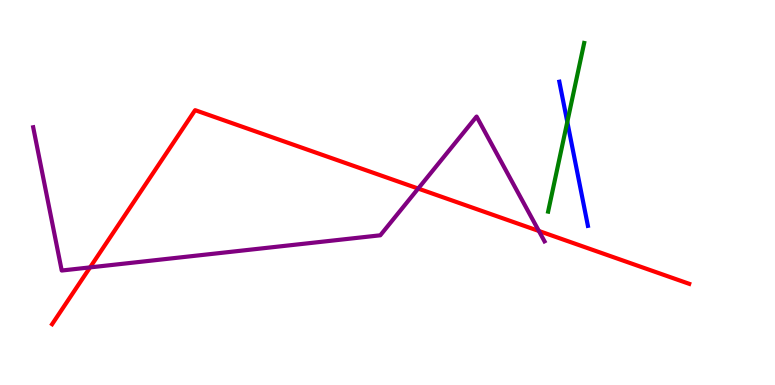[{'lines': ['blue', 'red'], 'intersections': []}, {'lines': ['green', 'red'], 'intersections': []}, {'lines': ['purple', 'red'], 'intersections': [{'x': 1.16, 'y': 3.05}, {'x': 5.4, 'y': 5.1}, {'x': 6.95, 'y': 4.0}]}, {'lines': ['blue', 'green'], 'intersections': [{'x': 7.32, 'y': 6.83}]}, {'lines': ['blue', 'purple'], 'intersections': []}, {'lines': ['green', 'purple'], 'intersections': []}]